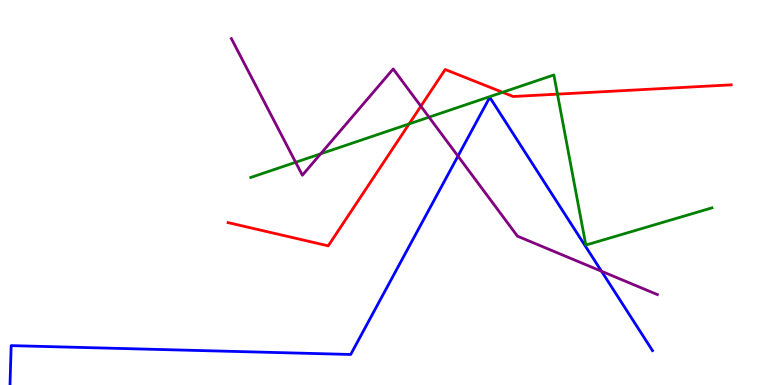[{'lines': ['blue', 'red'], 'intersections': []}, {'lines': ['green', 'red'], 'intersections': [{'x': 5.28, 'y': 6.78}, {'x': 6.49, 'y': 7.6}, {'x': 7.19, 'y': 7.55}]}, {'lines': ['purple', 'red'], 'intersections': [{'x': 5.43, 'y': 7.24}]}, {'lines': ['blue', 'green'], 'intersections': []}, {'lines': ['blue', 'purple'], 'intersections': [{'x': 5.91, 'y': 5.95}, {'x': 7.76, 'y': 2.95}]}, {'lines': ['green', 'purple'], 'intersections': [{'x': 3.81, 'y': 5.78}, {'x': 4.14, 'y': 6.0}, {'x': 5.54, 'y': 6.96}]}]